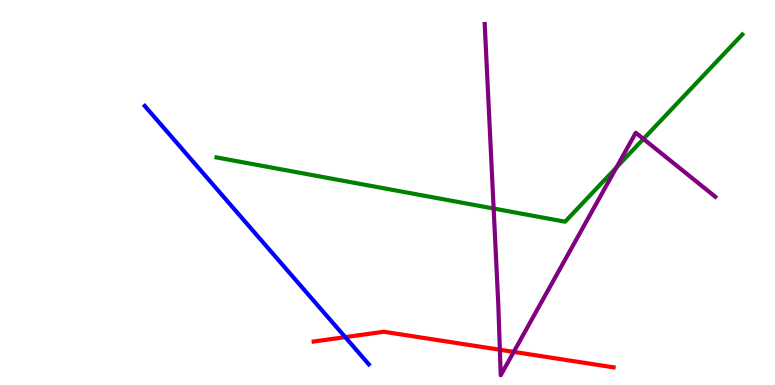[{'lines': ['blue', 'red'], 'intersections': [{'x': 4.45, 'y': 1.24}]}, {'lines': ['green', 'red'], 'intersections': []}, {'lines': ['purple', 'red'], 'intersections': [{'x': 6.45, 'y': 0.916}, {'x': 6.63, 'y': 0.86}]}, {'lines': ['blue', 'green'], 'intersections': []}, {'lines': ['blue', 'purple'], 'intersections': []}, {'lines': ['green', 'purple'], 'intersections': [{'x': 6.37, 'y': 4.58}, {'x': 7.95, 'y': 5.65}, {'x': 8.3, 'y': 6.39}]}]